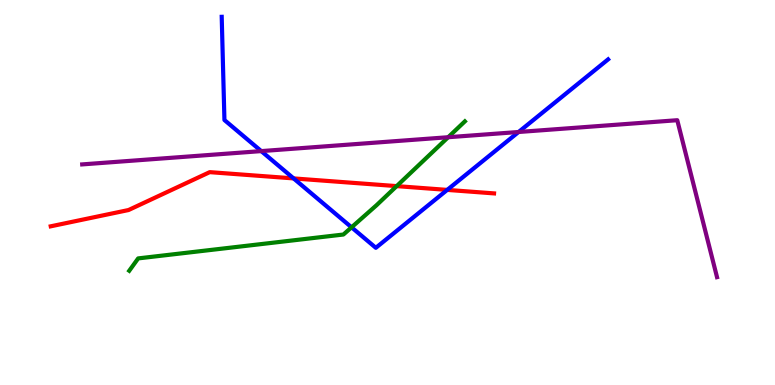[{'lines': ['blue', 'red'], 'intersections': [{'x': 3.79, 'y': 5.37}, {'x': 5.77, 'y': 5.07}]}, {'lines': ['green', 'red'], 'intersections': [{'x': 5.12, 'y': 5.17}]}, {'lines': ['purple', 'red'], 'intersections': []}, {'lines': ['blue', 'green'], 'intersections': [{'x': 4.54, 'y': 4.1}]}, {'lines': ['blue', 'purple'], 'intersections': [{'x': 3.37, 'y': 6.08}, {'x': 6.69, 'y': 6.57}]}, {'lines': ['green', 'purple'], 'intersections': [{'x': 5.78, 'y': 6.44}]}]